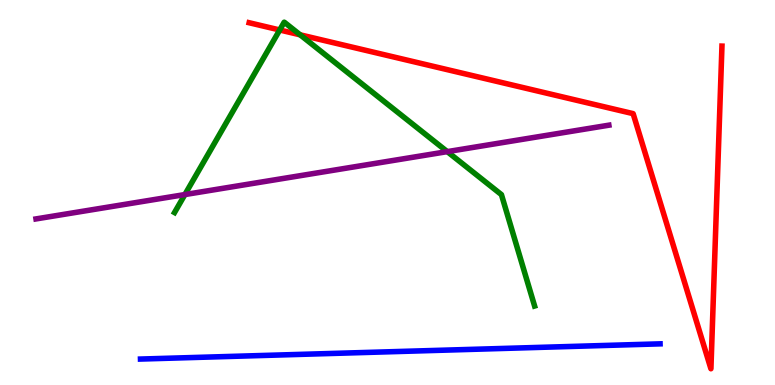[{'lines': ['blue', 'red'], 'intersections': []}, {'lines': ['green', 'red'], 'intersections': [{'x': 3.61, 'y': 9.22}, {'x': 3.87, 'y': 9.1}]}, {'lines': ['purple', 'red'], 'intersections': []}, {'lines': ['blue', 'green'], 'intersections': []}, {'lines': ['blue', 'purple'], 'intersections': []}, {'lines': ['green', 'purple'], 'intersections': [{'x': 2.39, 'y': 4.95}, {'x': 5.77, 'y': 6.06}]}]